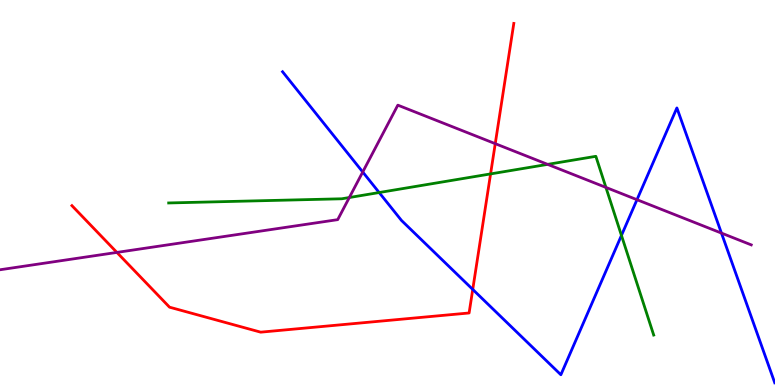[{'lines': ['blue', 'red'], 'intersections': [{'x': 6.1, 'y': 2.48}]}, {'lines': ['green', 'red'], 'intersections': [{'x': 6.33, 'y': 5.48}]}, {'lines': ['purple', 'red'], 'intersections': [{'x': 1.51, 'y': 3.44}, {'x': 6.39, 'y': 6.27}]}, {'lines': ['blue', 'green'], 'intersections': [{'x': 4.89, 'y': 5.0}, {'x': 8.02, 'y': 3.89}]}, {'lines': ['blue', 'purple'], 'intersections': [{'x': 4.68, 'y': 5.53}, {'x': 8.22, 'y': 4.81}, {'x': 9.31, 'y': 3.95}]}, {'lines': ['green', 'purple'], 'intersections': [{'x': 4.51, 'y': 4.87}, {'x': 7.07, 'y': 5.73}, {'x': 7.82, 'y': 5.13}]}]